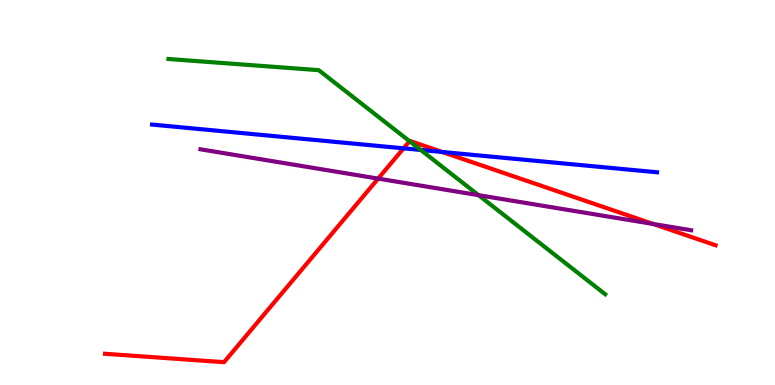[{'lines': ['blue', 'red'], 'intersections': [{'x': 5.21, 'y': 6.15}, {'x': 5.71, 'y': 6.05}]}, {'lines': ['green', 'red'], 'intersections': [{'x': 5.28, 'y': 6.33}]}, {'lines': ['purple', 'red'], 'intersections': [{'x': 4.88, 'y': 5.36}, {'x': 8.43, 'y': 4.18}]}, {'lines': ['blue', 'green'], 'intersections': [{'x': 5.43, 'y': 6.1}]}, {'lines': ['blue', 'purple'], 'intersections': []}, {'lines': ['green', 'purple'], 'intersections': [{'x': 6.17, 'y': 4.93}]}]